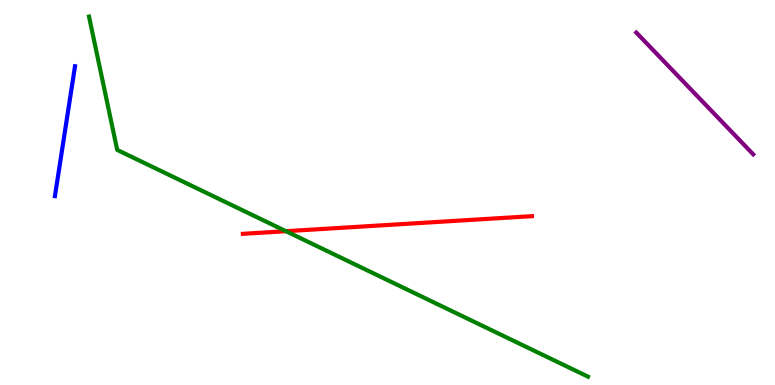[{'lines': ['blue', 'red'], 'intersections': []}, {'lines': ['green', 'red'], 'intersections': [{'x': 3.69, 'y': 4.0}]}, {'lines': ['purple', 'red'], 'intersections': []}, {'lines': ['blue', 'green'], 'intersections': []}, {'lines': ['blue', 'purple'], 'intersections': []}, {'lines': ['green', 'purple'], 'intersections': []}]